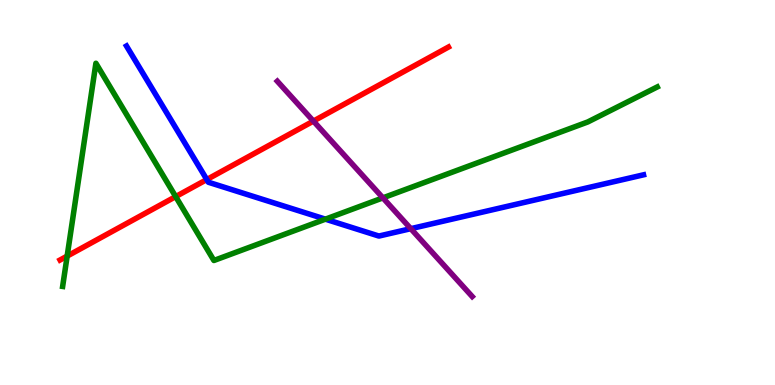[{'lines': ['blue', 'red'], 'intersections': [{'x': 2.67, 'y': 5.34}]}, {'lines': ['green', 'red'], 'intersections': [{'x': 0.867, 'y': 3.35}, {'x': 2.27, 'y': 4.89}]}, {'lines': ['purple', 'red'], 'intersections': [{'x': 4.04, 'y': 6.85}]}, {'lines': ['blue', 'green'], 'intersections': [{'x': 4.2, 'y': 4.31}]}, {'lines': ['blue', 'purple'], 'intersections': [{'x': 5.3, 'y': 4.06}]}, {'lines': ['green', 'purple'], 'intersections': [{'x': 4.94, 'y': 4.86}]}]